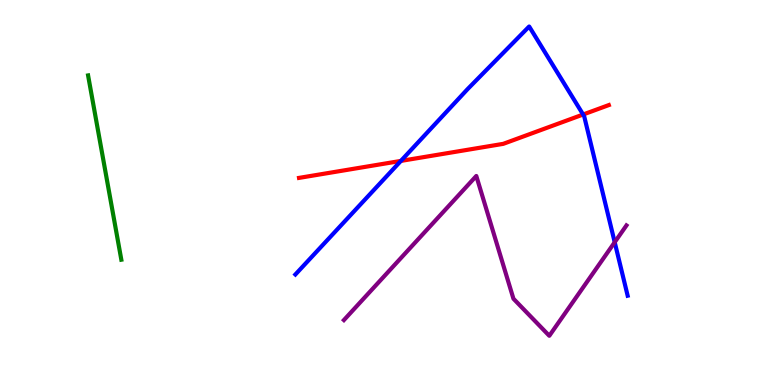[{'lines': ['blue', 'red'], 'intersections': [{'x': 5.17, 'y': 5.82}, {'x': 7.52, 'y': 7.03}]}, {'lines': ['green', 'red'], 'intersections': []}, {'lines': ['purple', 'red'], 'intersections': []}, {'lines': ['blue', 'green'], 'intersections': []}, {'lines': ['blue', 'purple'], 'intersections': [{'x': 7.93, 'y': 3.71}]}, {'lines': ['green', 'purple'], 'intersections': []}]